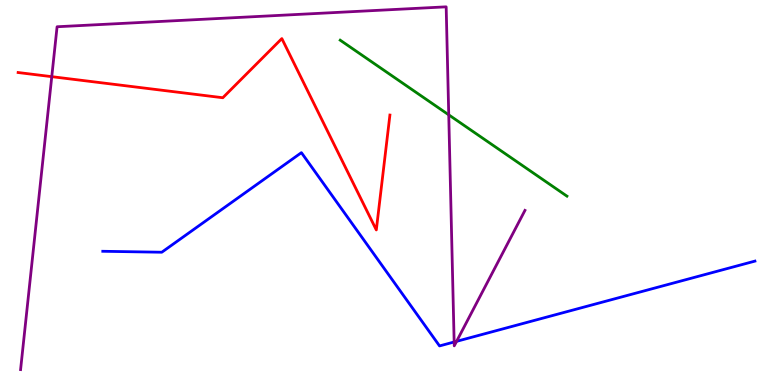[{'lines': ['blue', 'red'], 'intersections': []}, {'lines': ['green', 'red'], 'intersections': []}, {'lines': ['purple', 'red'], 'intersections': [{'x': 0.668, 'y': 8.01}]}, {'lines': ['blue', 'green'], 'intersections': []}, {'lines': ['blue', 'purple'], 'intersections': [{'x': 5.86, 'y': 1.12}, {'x': 5.89, 'y': 1.13}]}, {'lines': ['green', 'purple'], 'intersections': [{'x': 5.79, 'y': 7.02}]}]